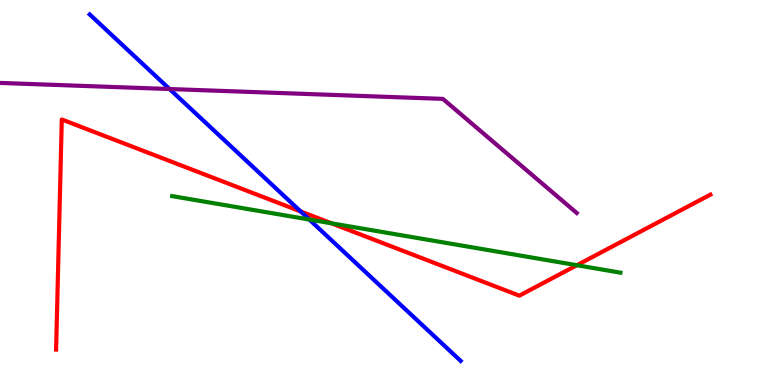[{'lines': ['blue', 'red'], 'intersections': [{'x': 3.88, 'y': 4.51}]}, {'lines': ['green', 'red'], 'intersections': [{'x': 4.28, 'y': 4.2}, {'x': 7.44, 'y': 3.11}]}, {'lines': ['purple', 'red'], 'intersections': []}, {'lines': ['blue', 'green'], 'intersections': [{'x': 3.99, 'y': 4.3}]}, {'lines': ['blue', 'purple'], 'intersections': [{'x': 2.19, 'y': 7.69}]}, {'lines': ['green', 'purple'], 'intersections': []}]